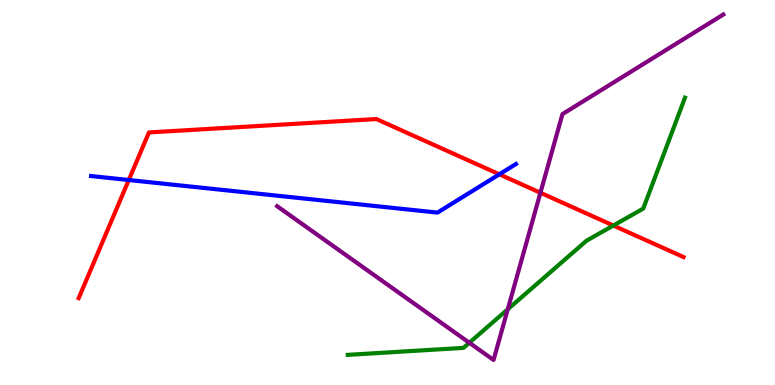[{'lines': ['blue', 'red'], 'intersections': [{'x': 1.66, 'y': 5.32}, {'x': 6.44, 'y': 5.47}]}, {'lines': ['green', 'red'], 'intersections': [{'x': 7.91, 'y': 4.14}]}, {'lines': ['purple', 'red'], 'intersections': [{'x': 6.97, 'y': 4.99}]}, {'lines': ['blue', 'green'], 'intersections': []}, {'lines': ['blue', 'purple'], 'intersections': []}, {'lines': ['green', 'purple'], 'intersections': [{'x': 6.06, 'y': 1.1}, {'x': 6.55, 'y': 1.97}]}]